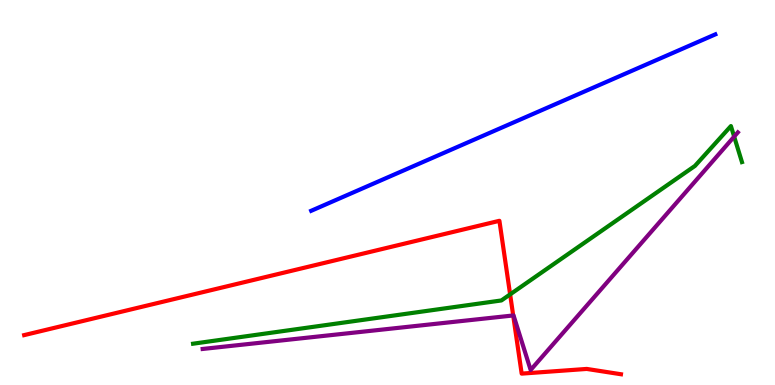[{'lines': ['blue', 'red'], 'intersections': []}, {'lines': ['green', 'red'], 'intersections': [{'x': 6.58, 'y': 2.35}]}, {'lines': ['purple', 'red'], 'intersections': [{'x': 6.62, 'y': 1.81}]}, {'lines': ['blue', 'green'], 'intersections': []}, {'lines': ['blue', 'purple'], 'intersections': []}, {'lines': ['green', 'purple'], 'intersections': [{'x': 9.47, 'y': 6.45}]}]